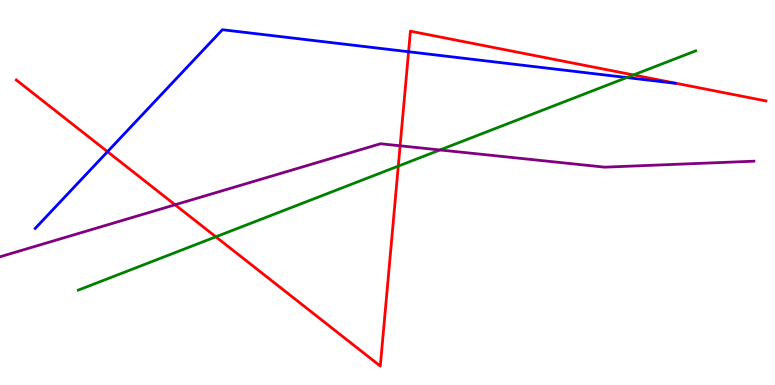[{'lines': ['blue', 'red'], 'intersections': [{'x': 1.39, 'y': 6.06}, {'x': 5.27, 'y': 8.66}]}, {'lines': ['green', 'red'], 'intersections': [{'x': 2.79, 'y': 3.85}, {'x': 5.14, 'y': 5.69}, {'x': 8.17, 'y': 8.05}]}, {'lines': ['purple', 'red'], 'intersections': [{'x': 2.26, 'y': 4.68}, {'x': 5.16, 'y': 6.21}]}, {'lines': ['blue', 'green'], 'intersections': [{'x': 8.09, 'y': 7.99}]}, {'lines': ['blue', 'purple'], 'intersections': []}, {'lines': ['green', 'purple'], 'intersections': [{'x': 5.68, 'y': 6.1}]}]